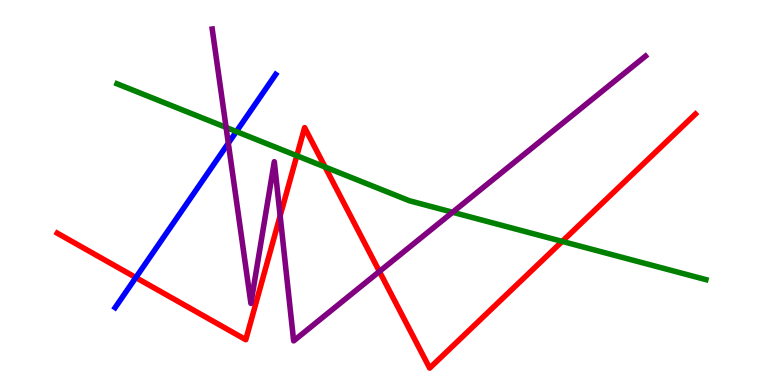[{'lines': ['blue', 'red'], 'intersections': [{'x': 1.75, 'y': 2.79}]}, {'lines': ['green', 'red'], 'intersections': [{'x': 3.83, 'y': 5.96}, {'x': 4.19, 'y': 5.66}, {'x': 7.25, 'y': 3.73}]}, {'lines': ['purple', 'red'], 'intersections': [{'x': 3.61, 'y': 4.39}, {'x': 4.9, 'y': 2.95}]}, {'lines': ['blue', 'green'], 'intersections': [{'x': 3.05, 'y': 6.58}]}, {'lines': ['blue', 'purple'], 'intersections': [{'x': 2.95, 'y': 6.28}]}, {'lines': ['green', 'purple'], 'intersections': [{'x': 2.92, 'y': 6.69}, {'x': 5.84, 'y': 4.49}]}]